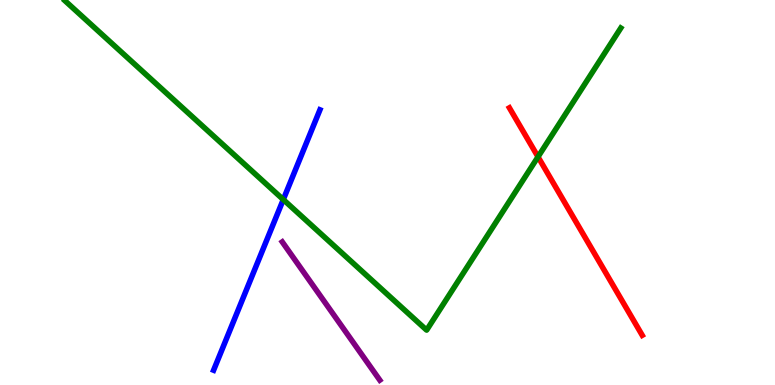[{'lines': ['blue', 'red'], 'intersections': []}, {'lines': ['green', 'red'], 'intersections': [{'x': 6.94, 'y': 5.93}]}, {'lines': ['purple', 'red'], 'intersections': []}, {'lines': ['blue', 'green'], 'intersections': [{'x': 3.66, 'y': 4.82}]}, {'lines': ['blue', 'purple'], 'intersections': []}, {'lines': ['green', 'purple'], 'intersections': []}]